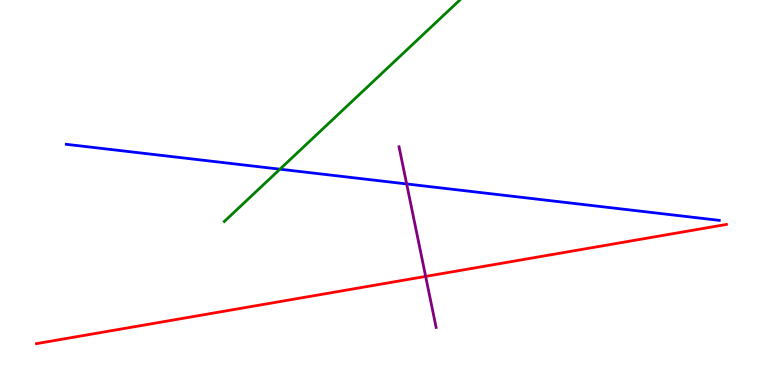[{'lines': ['blue', 'red'], 'intersections': []}, {'lines': ['green', 'red'], 'intersections': []}, {'lines': ['purple', 'red'], 'intersections': [{'x': 5.49, 'y': 2.82}]}, {'lines': ['blue', 'green'], 'intersections': [{'x': 3.61, 'y': 5.61}]}, {'lines': ['blue', 'purple'], 'intersections': [{'x': 5.25, 'y': 5.22}]}, {'lines': ['green', 'purple'], 'intersections': []}]